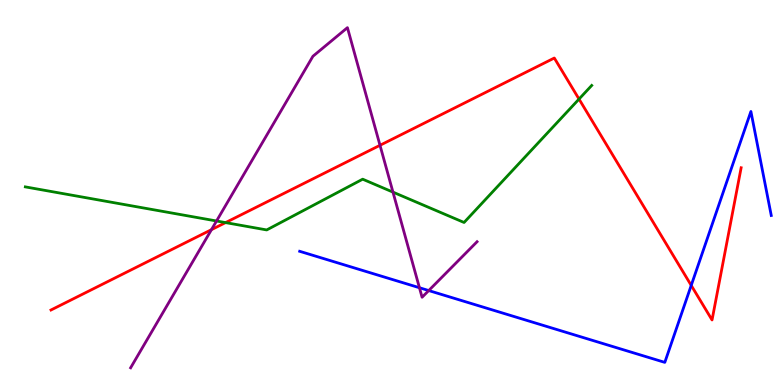[{'lines': ['blue', 'red'], 'intersections': [{'x': 8.92, 'y': 2.59}]}, {'lines': ['green', 'red'], 'intersections': [{'x': 2.91, 'y': 4.22}, {'x': 7.47, 'y': 7.43}]}, {'lines': ['purple', 'red'], 'intersections': [{'x': 2.73, 'y': 4.03}, {'x': 4.9, 'y': 6.23}]}, {'lines': ['blue', 'green'], 'intersections': []}, {'lines': ['blue', 'purple'], 'intersections': [{'x': 5.41, 'y': 2.53}, {'x': 5.53, 'y': 2.45}]}, {'lines': ['green', 'purple'], 'intersections': [{'x': 2.79, 'y': 4.26}, {'x': 5.07, 'y': 5.01}]}]